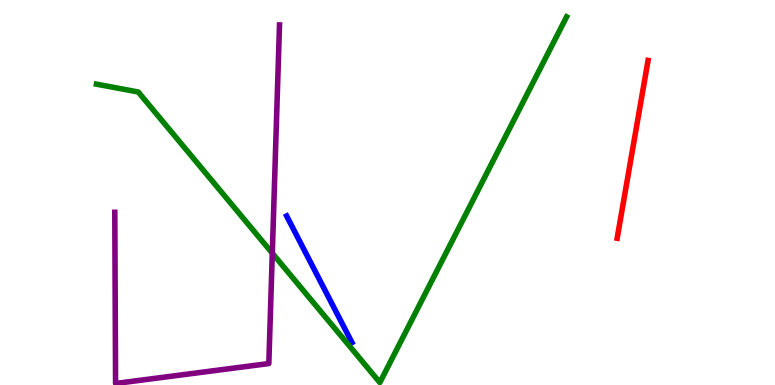[{'lines': ['blue', 'red'], 'intersections': []}, {'lines': ['green', 'red'], 'intersections': []}, {'lines': ['purple', 'red'], 'intersections': []}, {'lines': ['blue', 'green'], 'intersections': []}, {'lines': ['blue', 'purple'], 'intersections': []}, {'lines': ['green', 'purple'], 'intersections': [{'x': 3.51, 'y': 3.42}]}]